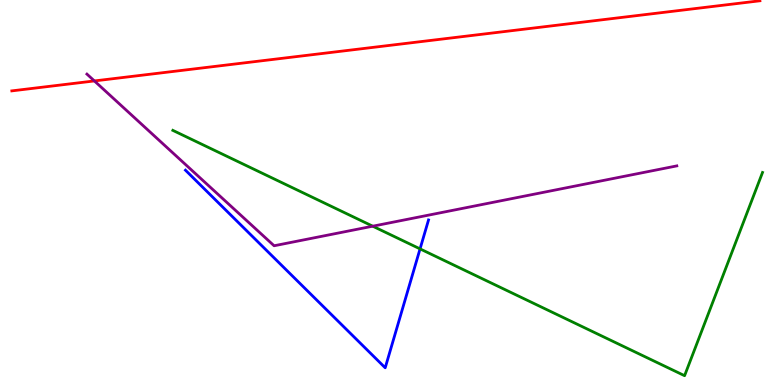[{'lines': ['blue', 'red'], 'intersections': []}, {'lines': ['green', 'red'], 'intersections': []}, {'lines': ['purple', 'red'], 'intersections': [{'x': 1.22, 'y': 7.9}]}, {'lines': ['blue', 'green'], 'intersections': [{'x': 5.42, 'y': 3.54}]}, {'lines': ['blue', 'purple'], 'intersections': []}, {'lines': ['green', 'purple'], 'intersections': [{'x': 4.81, 'y': 4.12}]}]